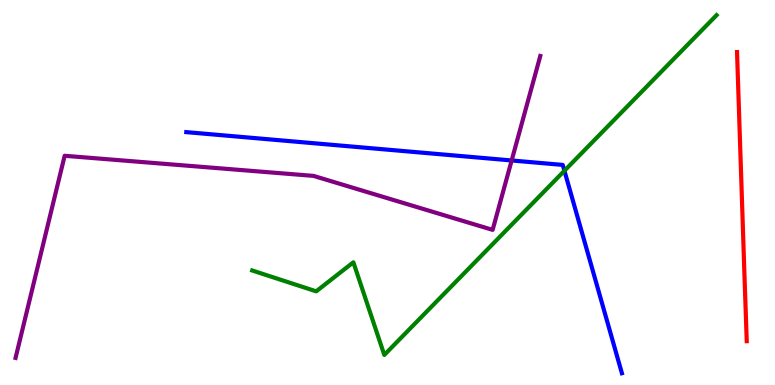[{'lines': ['blue', 'red'], 'intersections': []}, {'lines': ['green', 'red'], 'intersections': []}, {'lines': ['purple', 'red'], 'intersections': []}, {'lines': ['blue', 'green'], 'intersections': [{'x': 7.28, 'y': 5.56}]}, {'lines': ['blue', 'purple'], 'intersections': [{'x': 6.6, 'y': 5.83}]}, {'lines': ['green', 'purple'], 'intersections': []}]